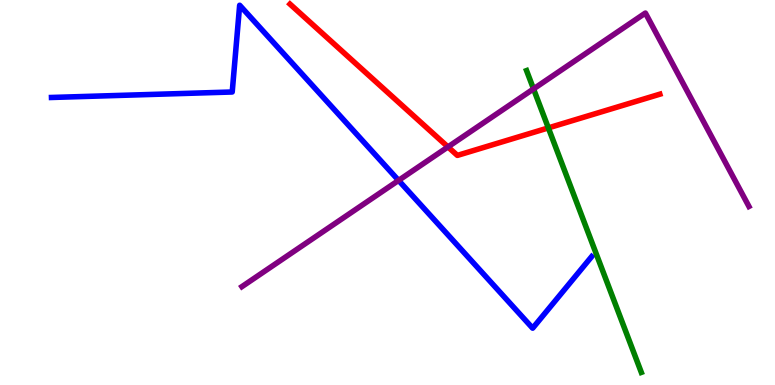[{'lines': ['blue', 'red'], 'intersections': []}, {'lines': ['green', 'red'], 'intersections': [{'x': 7.08, 'y': 6.68}]}, {'lines': ['purple', 'red'], 'intersections': [{'x': 5.78, 'y': 6.18}]}, {'lines': ['blue', 'green'], 'intersections': []}, {'lines': ['blue', 'purple'], 'intersections': [{'x': 5.14, 'y': 5.31}]}, {'lines': ['green', 'purple'], 'intersections': [{'x': 6.88, 'y': 7.69}]}]